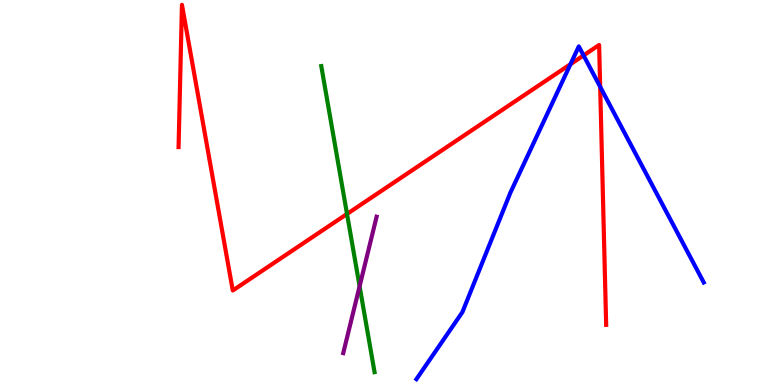[{'lines': ['blue', 'red'], 'intersections': [{'x': 7.36, 'y': 8.33}, {'x': 7.53, 'y': 8.56}, {'x': 7.74, 'y': 7.75}]}, {'lines': ['green', 'red'], 'intersections': [{'x': 4.48, 'y': 4.44}]}, {'lines': ['purple', 'red'], 'intersections': []}, {'lines': ['blue', 'green'], 'intersections': []}, {'lines': ['blue', 'purple'], 'intersections': []}, {'lines': ['green', 'purple'], 'intersections': [{'x': 4.64, 'y': 2.56}]}]